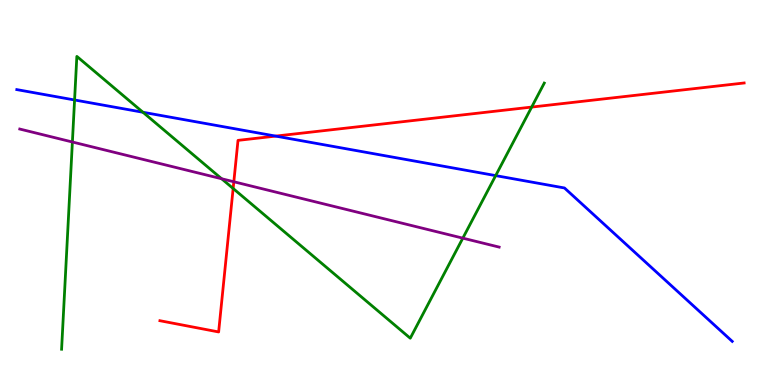[{'lines': ['blue', 'red'], 'intersections': [{'x': 3.56, 'y': 6.46}]}, {'lines': ['green', 'red'], 'intersections': [{'x': 3.01, 'y': 5.1}, {'x': 6.86, 'y': 7.22}]}, {'lines': ['purple', 'red'], 'intersections': [{'x': 3.02, 'y': 5.28}]}, {'lines': ['blue', 'green'], 'intersections': [{'x': 0.962, 'y': 7.4}, {'x': 1.84, 'y': 7.08}, {'x': 6.4, 'y': 5.44}]}, {'lines': ['blue', 'purple'], 'intersections': []}, {'lines': ['green', 'purple'], 'intersections': [{'x': 0.934, 'y': 6.31}, {'x': 2.86, 'y': 5.36}, {'x': 5.97, 'y': 3.81}]}]